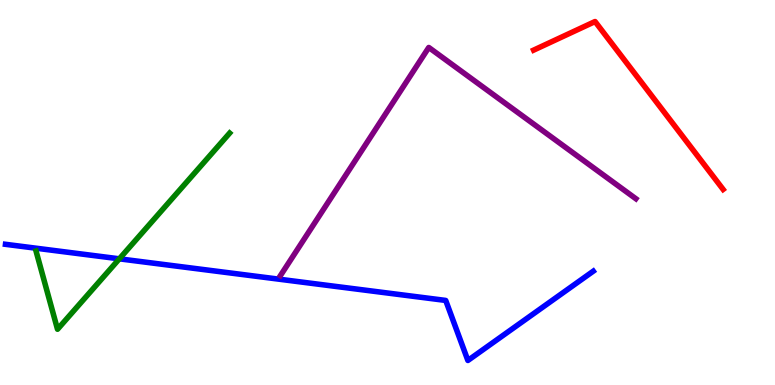[{'lines': ['blue', 'red'], 'intersections': []}, {'lines': ['green', 'red'], 'intersections': []}, {'lines': ['purple', 'red'], 'intersections': []}, {'lines': ['blue', 'green'], 'intersections': [{'x': 1.54, 'y': 3.28}]}, {'lines': ['blue', 'purple'], 'intersections': []}, {'lines': ['green', 'purple'], 'intersections': []}]